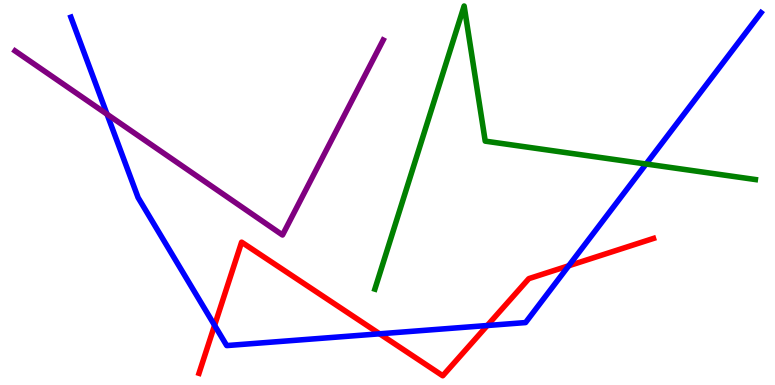[{'lines': ['blue', 'red'], 'intersections': [{'x': 2.77, 'y': 1.55}, {'x': 4.9, 'y': 1.33}, {'x': 6.29, 'y': 1.55}, {'x': 7.34, 'y': 3.1}]}, {'lines': ['green', 'red'], 'intersections': []}, {'lines': ['purple', 'red'], 'intersections': []}, {'lines': ['blue', 'green'], 'intersections': [{'x': 8.34, 'y': 5.74}]}, {'lines': ['blue', 'purple'], 'intersections': [{'x': 1.38, 'y': 7.03}]}, {'lines': ['green', 'purple'], 'intersections': []}]